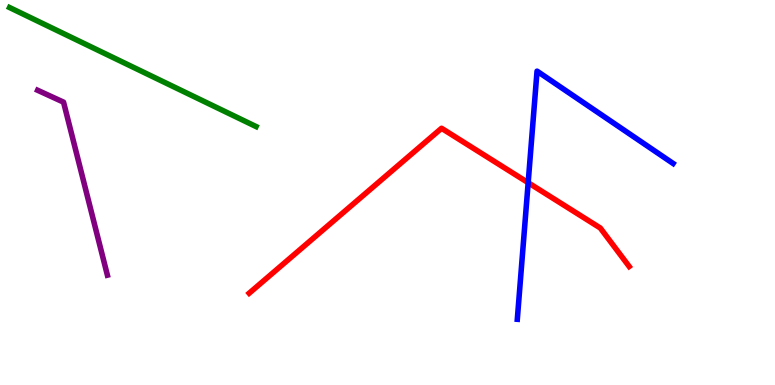[{'lines': ['blue', 'red'], 'intersections': [{'x': 6.82, 'y': 5.25}]}, {'lines': ['green', 'red'], 'intersections': []}, {'lines': ['purple', 'red'], 'intersections': []}, {'lines': ['blue', 'green'], 'intersections': []}, {'lines': ['blue', 'purple'], 'intersections': []}, {'lines': ['green', 'purple'], 'intersections': []}]